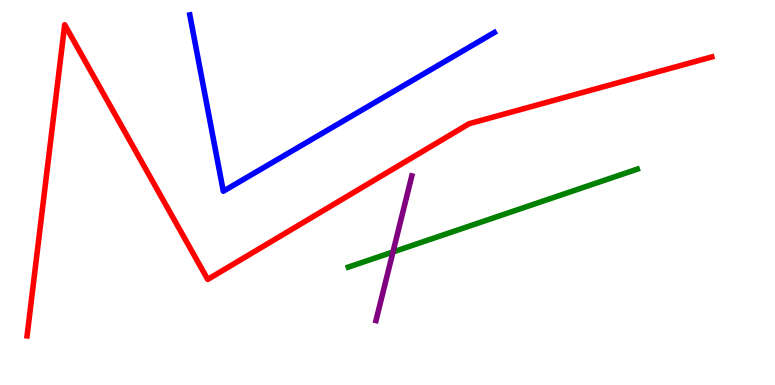[{'lines': ['blue', 'red'], 'intersections': []}, {'lines': ['green', 'red'], 'intersections': []}, {'lines': ['purple', 'red'], 'intersections': []}, {'lines': ['blue', 'green'], 'intersections': []}, {'lines': ['blue', 'purple'], 'intersections': []}, {'lines': ['green', 'purple'], 'intersections': [{'x': 5.07, 'y': 3.46}]}]